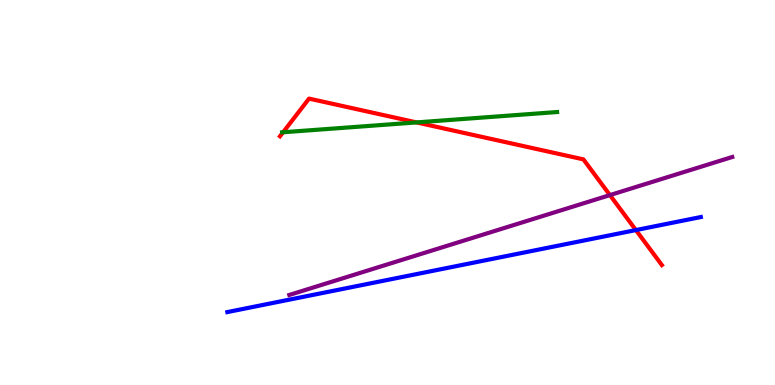[{'lines': ['blue', 'red'], 'intersections': [{'x': 8.2, 'y': 4.02}]}, {'lines': ['green', 'red'], 'intersections': [{'x': 3.65, 'y': 6.56}, {'x': 5.37, 'y': 6.82}]}, {'lines': ['purple', 'red'], 'intersections': [{'x': 7.87, 'y': 4.93}]}, {'lines': ['blue', 'green'], 'intersections': []}, {'lines': ['blue', 'purple'], 'intersections': []}, {'lines': ['green', 'purple'], 'intersections': []}]